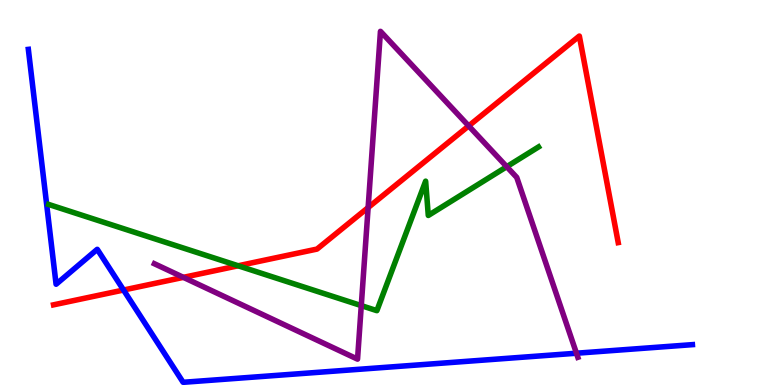[{'lines': ['blue', 'red'], 'intersections': [{'x': 1.59, 'y': 2.47}]}, {'lines': ['green', 'red'], 'intersections': [{'x': 3.07, 'y': 3.1}]}, {'lines': ['purple', 'red'], 'intersections': [{'x': 2.37, 'y': 2.8}, {'x': 4.75, 'y': 4.61}, {'x': 6.05, 'y': 6.73}]}, {'lines': ['blue', 'green'], 'intersections': []}, {'lines': ['blue', 'purple'], 'intersections': [{'x': 7.44, 'y': 0.825}]}, {'lines': ['green', 'purple'], 'intersections': [{'x': 4.66, 'y': 2.06}, {'x': 6.54, 'y': 5.67}]}]